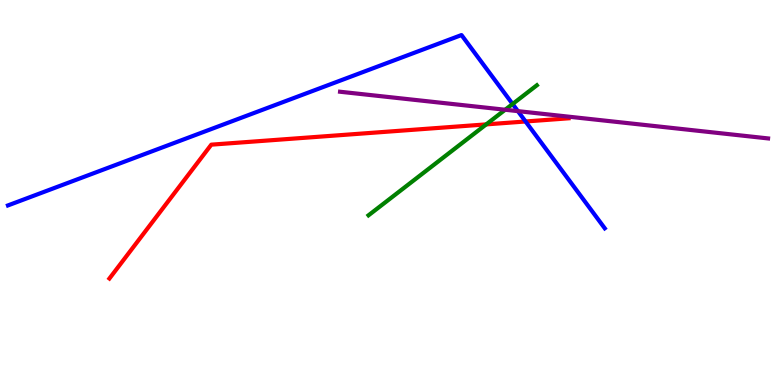[{'lines': ['blue', 'red'], 'intersections': [{'x': 6.78, 'y': 6.84}]}, {'lines': ['green', 'red'], 'intersections': [{'x': 6.27, 'y': 6.77}]}, {'lines': ['purple', 'red'], 'intersections': []}, {'lines': ['blue', 'green'], 'intersections': [{'x': 6.61, 'y': 7.3}]}, {'lines': ['blue', 'purple'], 'intersections': [{'x': 6.68, 'y': 7.11}]}, {'lines': ['green', 'purple'], 'intersections': [{'x': 6.52, 'y': 7.15}]}]